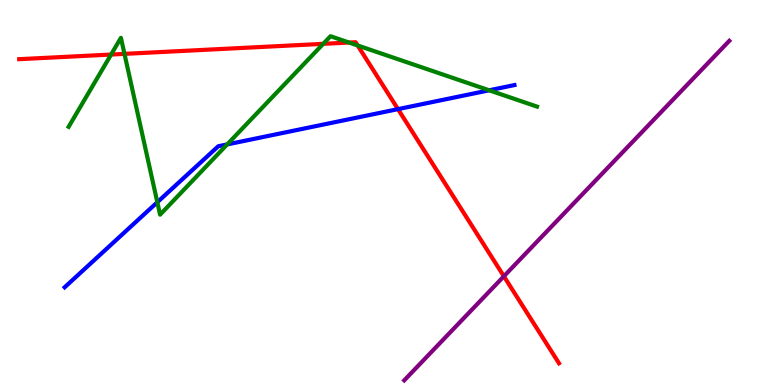[{'lines': ['blue', 'red'], 'intersections': [{'x': 5.14, 'y': 7.17}]}, {'lines': ['green', 'red'], 'intersections': [{'x': 1.43, 'y': 8.58}, {'x': 1.61, 'y': 8.6}, {'x': 4.17, 'y': 8.86}, {'x': 4.5, 'y': 8.9}, {'x': 4.61, 'y': 8.82}]}, {'lines': ['purple', 'red'], 'intersections': [{'x': 6.5, 'y': 2.82}]}, {'lines': ['blue', 'green'], 'intersections': [{'x': 2.03, 'y': 4.75}, {'x': 2.93, 'y': 6.25}, {'x': 6.31, 'y': 7.65}]}, {'lines': ['blue', 'purple'], 'intersections': []}, {'lines': ['green', 'purple'], 'intersections': []}]